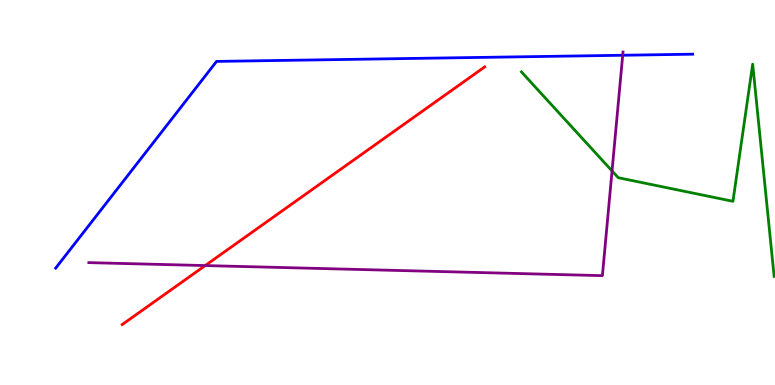[{'lines': ['blue', 'red'], 'intersections': []}, {'lines': ['green', 'red'], 'intersections': []}, {'lines': ['purple', 'red'], 'intersections': [{'x': 2.65, 'y': 3.1}]}, {'lines': ['blue', 'green'], 'intersections': []}, {'lines': ['blue', 'purple'], 'intersections': [{'x': 8.03, 'y': 8.56}]}, {'lines': ['green', 'purple'], 'intersections': [{'x': 7.9, 'y': 5.56}]}]